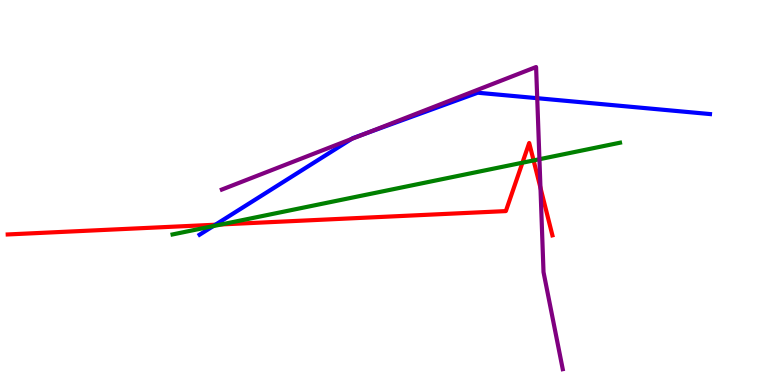[{'lines': ['blue', 'red'], 'intersections': [{'x': 2.78, 'y': 4.16}]}, {'lines': ['green', 'red'], 'intersections': [{'x': 2.86, 'y': 4.17}, {'x': 6.74, 'y': 5.77}, {'x': 6.88, 'y': 5.83}]}, {'lines': ['purple', 'red'], 'intersections': [{'x': 6.97, 'y': 5.12}]}, {'lines': ['blue', 'green'], 'intersections': [{'x': 2.75, 'y': 4.13}]}, {'lines': ['blue', 'purple'], 'intersections': [{'x': 4.53, 'y': 6.39}, {'x': 4.72, 'y': 6.53}, {'x': 6.93, 'y': 7.45}]}, {'lines': ['green', 'purple'], 'intersections': [{'x': 6.96, 'y': 5.86}]}]